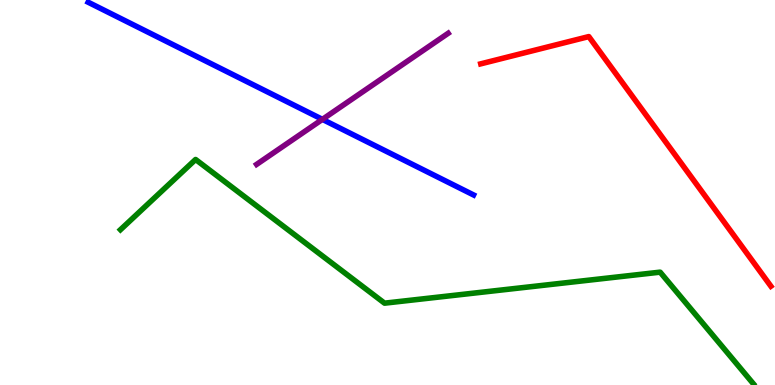[{'lines': ['blue', 'red'], 'intersections': []}, {'lines': ['green', 'red'], 'intersections': []}, {'lines': ['purple', 'red'], 'intersections': []}, {'lines': ['blue', 'green'], 'intersections': []}, {'lines': ['blue', 'purple'], 'intersections': [{'x': 4.16, 'y': 6.9}]}, {'lines': ['green', 'purple'], 'intersections': []}]